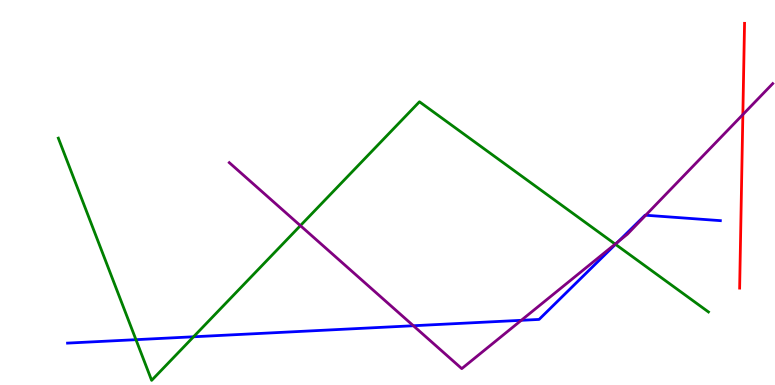[{'lines': ['blue', 'red'], 'intersections': []}, {'lines': ['green', 'red'], 'intersections': []}, {'lines': ['purple', 'red'], 'intersections': [{'x': 9.59, 'y': 7.02}]}, {'lines': ['blue', 'green'], 'intersections': [{'x': 1.75, 'y': 1.18}, {'x': 2.5, 'y': 1.25}, {'x': 7.94, 'y': 3.65}]}, {'lines': ['blue', 'purple'], 'intersections': [{'x': 5.33, 'y': 1.54}, {'x': 6.73, 'y': 1.68}, {'x': 7.98, 'y': 3.72}, {'x': 8.33, 'y': 4.41}]}, {'lines': ['green', 'purple'], 'intersections': [{'x': 3.88, 'y': 4.14}, {'x': 7.94, 'y': 3.66}]}]